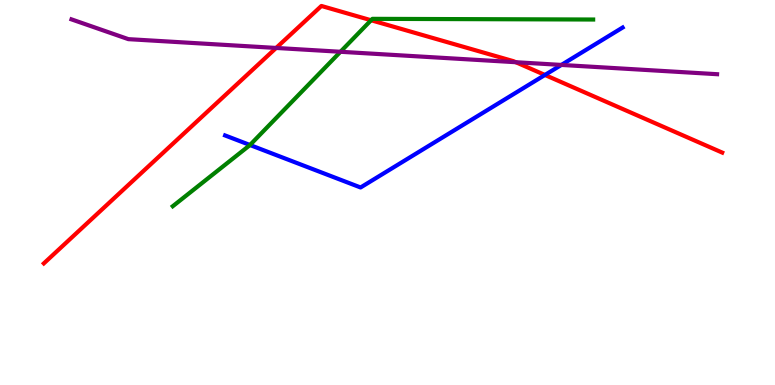[{'lines': ['blue', 'red'], 'intersections': [{'x': 7.03, 'y': 8.05}]}, {'lines': ['green', 'red'], 'intersections': [{'x': 4.79, 'y': 9.47}]}, {'lines': ['purple', 'red'], 'intersections': [{'x': 3.56, 'y': 8.75}, {'x': 6.66, 'y': 8.38}]}, {'lines': ['blue', 'green'], 'intersections': [{'x': 3.23, 'y': 6.23}]}, {'lines': ['blue', 'purple'], 'intersections': [{'x': 7.24, 'y': 8.31}]}, {'lines': ['green', 'purple'], 'intersections': [{'x': 4.39, 'y': 8.66}]}]